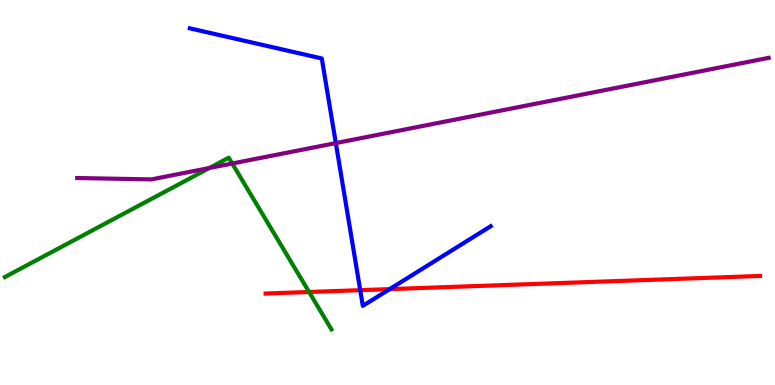[{'lines': ['blue', 'red'], 'intersections': [{'x': 4.65, 'y': 2.46}, {'x': 5.03, 'y': 2.49}]}, {'lines': ['green', 'red'], 'intersections': [{'x': 3.99, 'y': 2.42}]}, {'lines': ['purple', 'red'], 'intersections': []}, {'lines': ['blue', 'green'], 'intersections': []}, {'lines': ['blue', 'purple'], 'intersections': [{'x': 4.33, 'y': 6.28}]}, {'lines': ['green', 'purple'], 'intersections': [{'x': 2.7, 'y': 5.64}, {'x': 3.0, 'y': 5.75}]}]